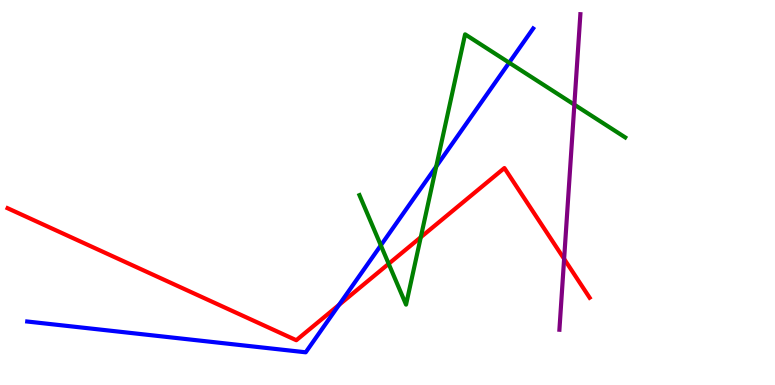[{'lines': ['blue', 'red'], 'intersections': [{'x': 4.37, 'y': 2.08}]}, {'lines': ['green', 'red'], 'intersections': [{'x': 5.02, 'y': 3.15}, {'x': 5.43, 'y': 3.84}]}, {'lines': ['purple', 'red'], 'intersections': [{'x': 7.28, 'y': 3.28}]}, {'lines': ['blue', 'green'], 'intersections': [{'x': 4.91, 'y': 3.63}, {'x': 5.63, 'y': 5.68}, {'x': 6.57, 'y': 8.37}]}, {'lines': ['blue', 'purple'], 'intersections': []}, {'lines': ['green', 'purple'], 'intersections': [{'x': 7.41, 'y': 7.28}]}]